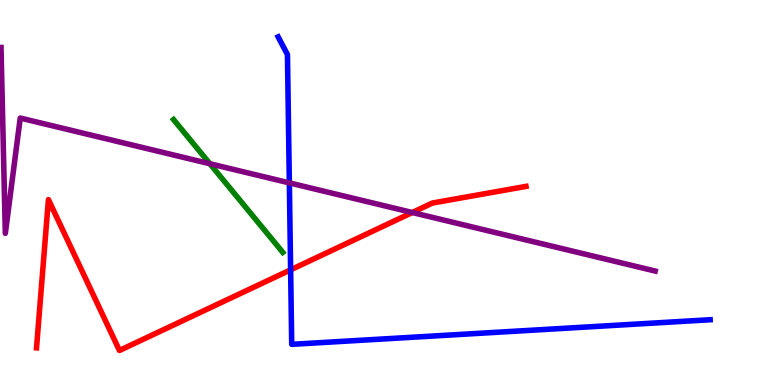[{'lines': ['blue', 'red'], 'intersections': [{'x': 3.75, 'y': 2.99}]}, {'lines': ['green', 'red'], 'intersections': []}, {'lines': ['purple', 'red'], 'intersections': [{'x': 5.32, 'y': 4.48}]}, {'lines': ['blue', 'green'], 'intersections': []}, {'lines': ['blue', 'purple'], 'intersections': [{'x': 3.73, 'y': 5.25}]}, {'lines': ['green', 'purple'], 'intersections': [{'x': 2.71, 'y': 5.75}]}]